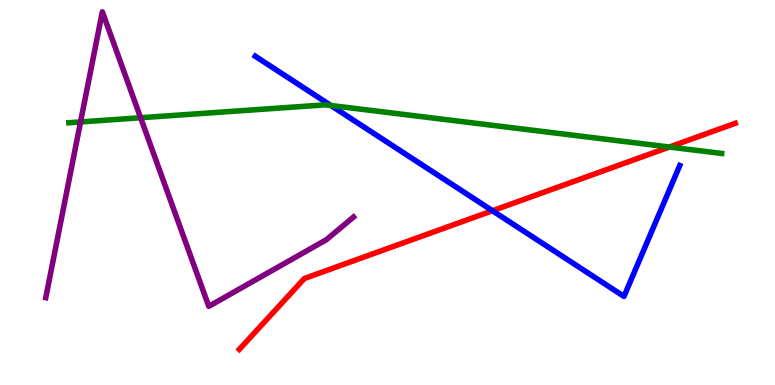[{'lines': ['blue', 'red'], 'intersections': [{'x': 6.35, 'y': 4.53}]}, {'lines': ['green', 'red'], 'intersections': [{'x': 8.64, 'y': 6.18}]}, {'lines': ['purple', 'red'], 'intersections': []}, {'lines': ['blue', 'green'], 'intersections': [{'x': 4.27, 'y': 7.26}]}, {'lines': ['blue', 'purple'], 'intersections': []}, {'lines': ['green', 'purple'], 'intersections': [{'x': 1.04, 'y': 6.83}, {'x': 1.81, 'y': 6.94}]}]